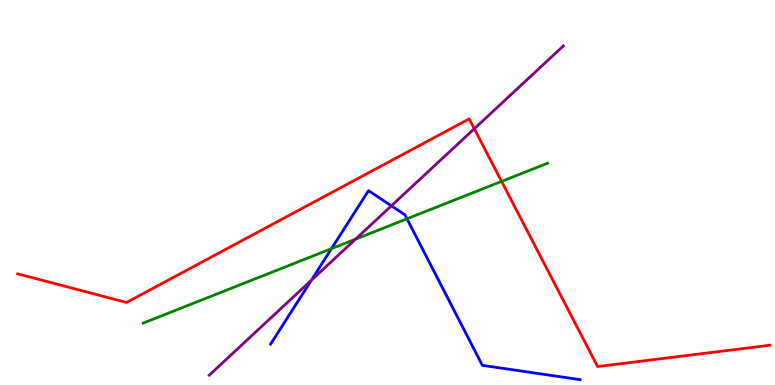[{'lines': ['blue', 'red'], 'intersections': []}, {'lines': ['green', 'red'], 'intersections': [{'x': 6.47, 'y': 5.29}]}, {'lines': ['purple', 'red'], 'intersections': [{'x': 6.12, 'y': 6.66}]}, {'lines': ['blue', 'green'], 'intersections': [{'x': 4.28, 'y': 3.54}, {'x': 5.25, 'y': 4.32}]}, {'lines': ['blue', 'purple'], 'intersections': [{'x': 4.02, 'y': 2.72}, {'x': 5.05, 'y': 4.65}]}, {'lines': ['green', 'purple'], 'intersections': [{'x': 4.59, 'y': 3.79}]}]